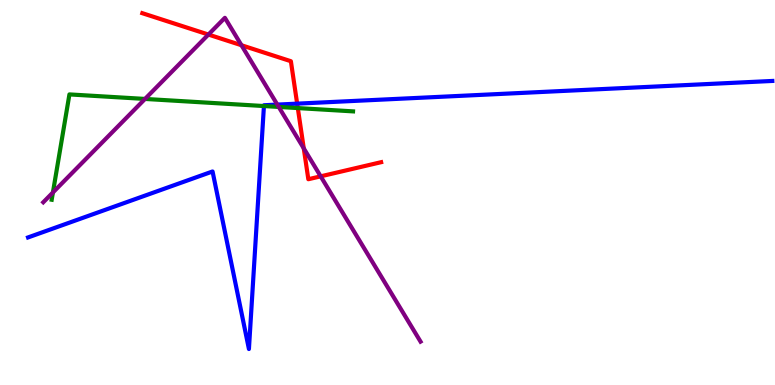[{'lines': ['blue', 'red'], 'intersections': [{'x': 3.83, 'y': 7.31}]}, {'lines': ['green', 'red'], 'intersections': [{'x': 3.84, 'y': 7.19}]}, {'lines': ['purple', 'red'], 'intersections': [{'x': 2.69, 'y': 9.1}, {'x': 3.12, 'y': 8.82}, {'x': 3.92, 'y': 6.15}, {'x': 4.14, 'y': 5.42}]}, {'lines': ['blue', 'green'], 'intersections': [{'x': 3.41, 'y': 7.25}]}, {'lines': ['blue', 'purple'], 'intersections': [{'x': 3.58, 'y': 7.28}]}, {'lines': ['green', 'purple'], 'intersections': [{'x': 0.683, 'y': 5.0}, {'x': 1.87, 'y': 7.43}, {'x': 3.6, 'y': 7.22}]}]